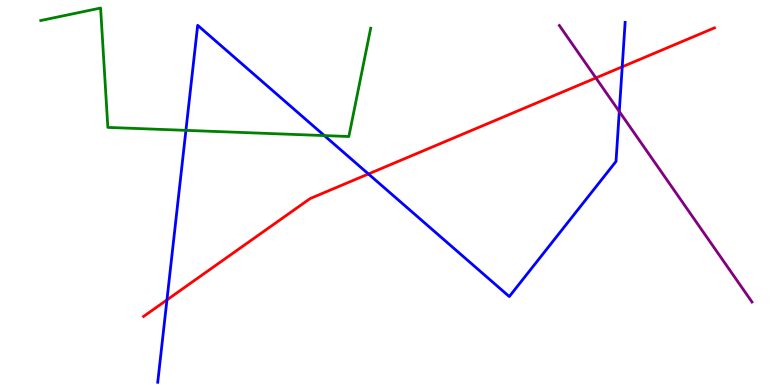[{'lines': ['blue', 'red'], 'intersections': [{'x': 2.15, 'y': 2.21}, {'x': 4.75, 'y': 5.48}, {'x': 8.03, 'y': 8.26}]}, {'lines': ['green', 'red'], 'intersections': []}, {'lines': ['purple', 'red'], 'intersections': [{'x': 7.69, 'y': 7.98}]}, {'lines': ['blue', 'green'], 'intersections': [{'x': 2.4, 'y': 6.61}, {'x': 4.19, 'y': 6.48}]}, {'lines': ['blue', 'purple'], 'intersections': [{'x': 7.99, 'y': 7.1}]}, {'lines': ['green', 'purple'], 'intersections': []}]